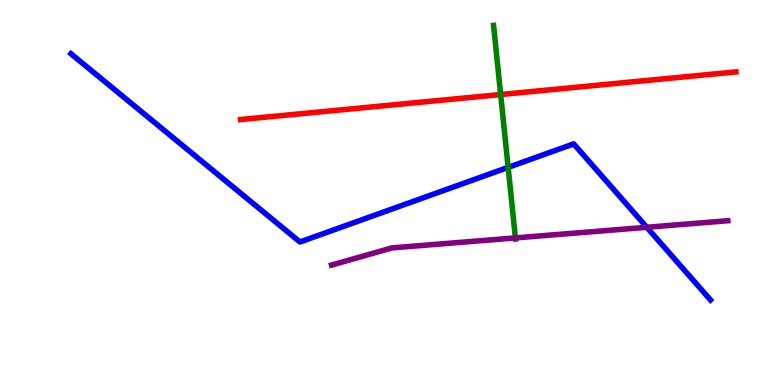[{'lines': ['blue', 'red'], 'intersections': []}, {'lines': ['green', 'red'], 'intersections': [{'x': 6.46, 'y': 7.54}]}, {'lines': ['purple', 'red'], 'intersections': []}, {'lines': ['blue', 'green'], 'intersections': [{'x': 6.56, 'y': 5.65}]}, {'lines': ['blue', 'purple'], 'intersections': [{'x': 8.35, 'y': 4.1}]}, {'lines': ['green', 'purple'], 'intersections': [{'x': 6.65, 'y': 3.82}]}]